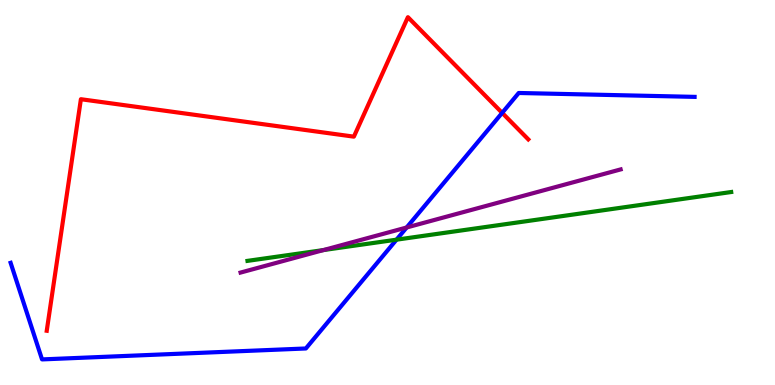[{'lines': ['blue', 'red'], 'intersections': [{'x': 6.48, 'y': 7.07}]}, {'lines': ['green', 'red'], 'intersections': []}, {'lines': ['purple', 'red'], 'intersections': []}, {'lines': ['blue', 'green'], 'intersections': [{'x': 5.12, 'y': 3.77}]}, {'lines': ['blue', 'purple'], 'intersections': [{'x': 5.25, 'y': 4.09}]}, {'lines': ['green', 'purple'], 'intersections': [{'x': 4.17, 'y': 3.5}]}]